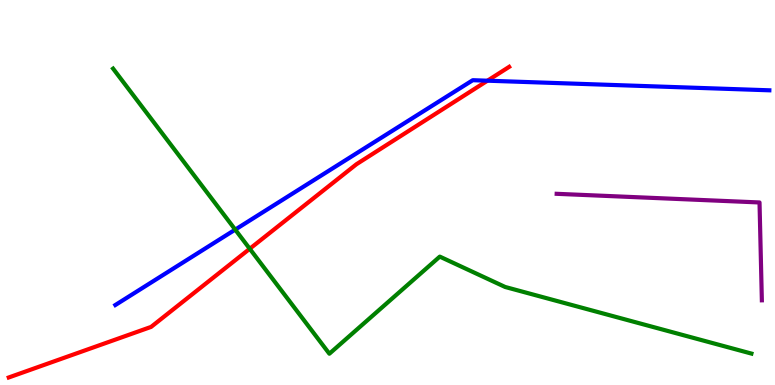[{'lines': ['blue', 'red'], 'intersections': [{'x': 6.29, 'y': 7.9}]}, {'lines': ['green', 'red'], 'intersections': [{'x': 3.22, 'y': 3.54}]}, {'lines': ['purple', 'red'], 'intersections': []}, {'lines': ['blue', 'green'], 'intersections': [{'x': 3.04, 'y': 4.04}]}, {'lines': ['blue', 'purple'], 'intersections': []}, {'lines': ['green', 'purple'], 'intersections': []}]